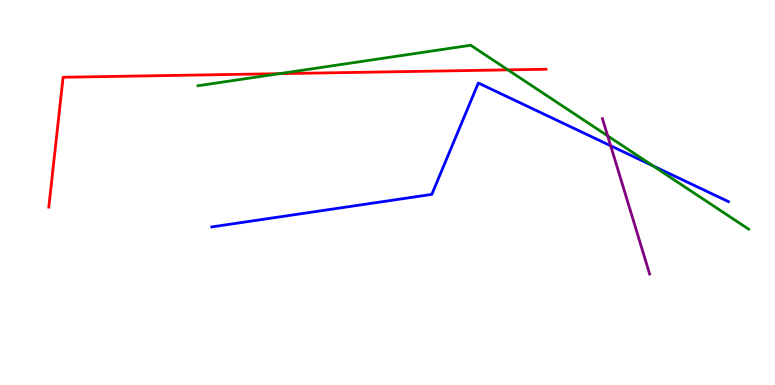[{'lines': ['blue', 'red'], 'intersections': []}, {'lines': ['green', 'red'], 'intersections': [{'x': 3.6, 'y': 8.09}, {'x': 6.55, 'y': 8.19}]}, {'lines': ['purple', 'red'], 'intersections': []}, {'lines': ['blue', 'green'], 'intersections': [{'x': 8.42, 'y': 5.69}]}, {'lines': ['blue', 'purple'], 'intersections': [{'x': 7.88, 'y': 6.21}]}, {'lines': ['green', 'purple'], 'intersections': [{'x': 7.84, 'y': 6.47}]}]